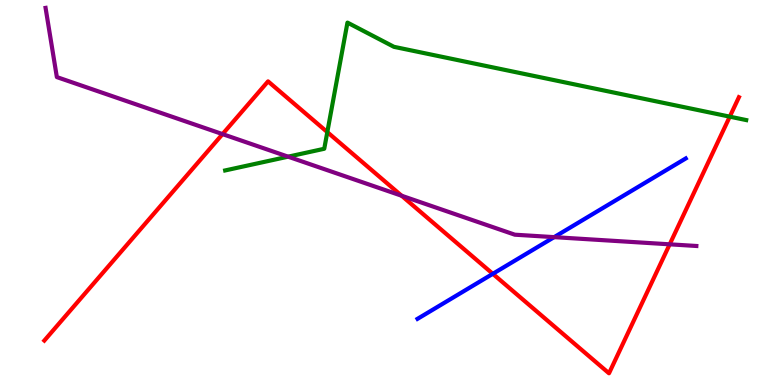[{'lines': ['blue', 'red'], 'intersections': [{'x': 6.36, 'y': 2.89}]}, {'lines': ['green', 'red'], 'intersections': [{'x': 4.22, 'y': 6.57}, {'x': 9.42, 'y': 6.97}]}, {'lines': ['purple', 'red'], 'intersections': [{'x': 2.87, 'y': 6.52}, {'x': 5.18, 'y': 4.92}, {'x': 8.64, 'y': 3.65}]}, {'lines': ['blue', 'green'], 'intersections': []}, {'lines': ['blue', 'purple'], 'intersections': [{'x': 7.15, 'y': 3.84}]}, {'lines': ['green', 'purple'], 'intersections': [{'x': 3.72, 'y': 5.93}]}]